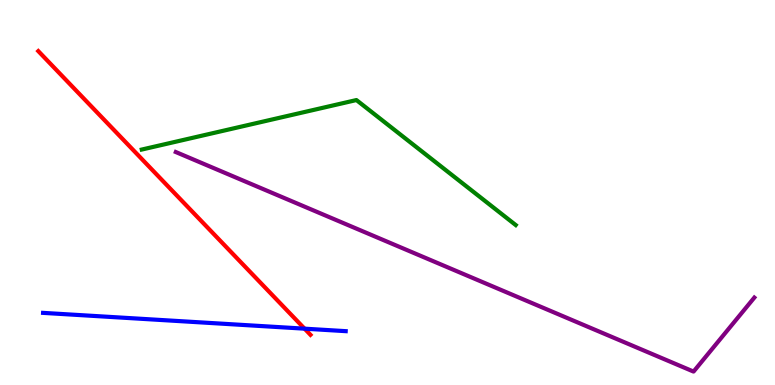[{'lines': ['blue', 'red'], 'intersections': [{'x': 3.93, 'y': 1.46}]}, {'lines': ['green', 'red'], 'intersections': []}, {'lines': ['purple', 'red'], 'intersections': []}, {'lines': ['blue', 'green'], 'intersections': []}, {'lines': ['blue', 'purple'], 'intersections': []}, {'lines': ['green', 'purple'], 'intersections': []}]